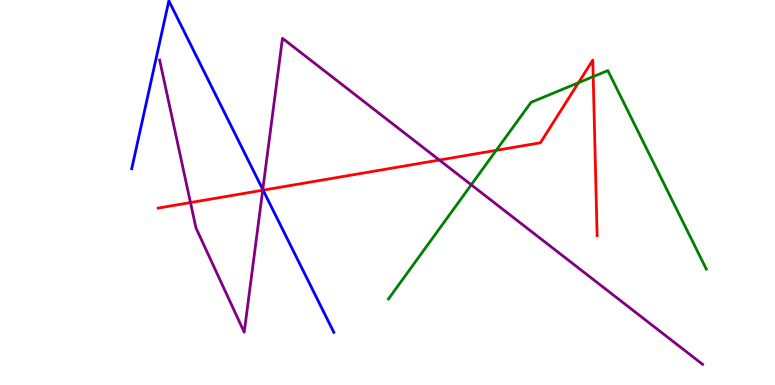[{'lines': ['blue', 'red'], 'intersections': [{'x': 3.39, 'y': 5.06}]}, {'lines': ['green', 'red'], 'intersections': [{'x': 6.4, 'y': 6.1}, {'x': 7.46, 'y': 7.85}, {'x': 7.65, 'y': 8.01}]}, {'lines': ['purple', 'red'], 'intersections': [{'x': 2.46, 'y': 4.74}, {'x': 3.39, 'y': 5.06}, {'x': 5.67, 'y': 5.84}]}, {'lines': ['blue', 'green'], 'intersections': []}, {'lines': ['blue', 'purple'], 'intersections': [{'x': 3.39, 'y': 5.08}]}, {'lines': ['green', 'purple'], 'intersections': [{'x': 6.08, 'y': 5.2}]}]